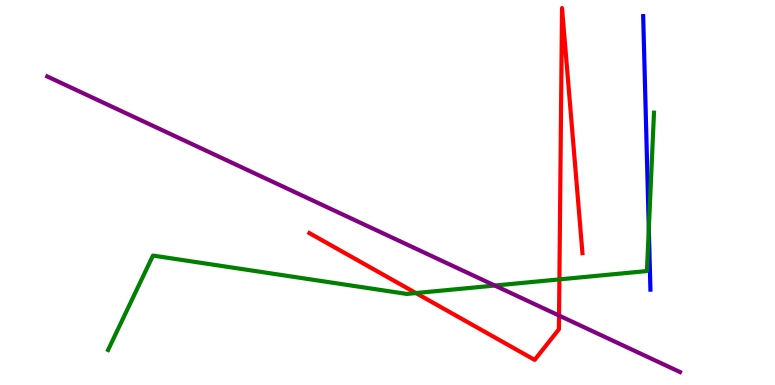[{'lines': ['blue', 'red'], 'intersections': []}, {'lines': ['green', 'red'], 'intersections': [{'x': 5.37, 'y': 2.39}, {'x': 7.22, 'y': 2.74}]}, {'lines': ['purple', 'red'], 'intersections': [{'x': 7.21, 'y': 1.8}]}, {'lines': ['blue', 'green'], 'intersections': [{'x': 8.37, 'y': 4.06}]}, {'lines': ['blue', 'purple'], 'intersections': []}, {'lines': ['green', 'purple'], 'intersections': [{'x': 6.38, 'y': 2.58}]}]